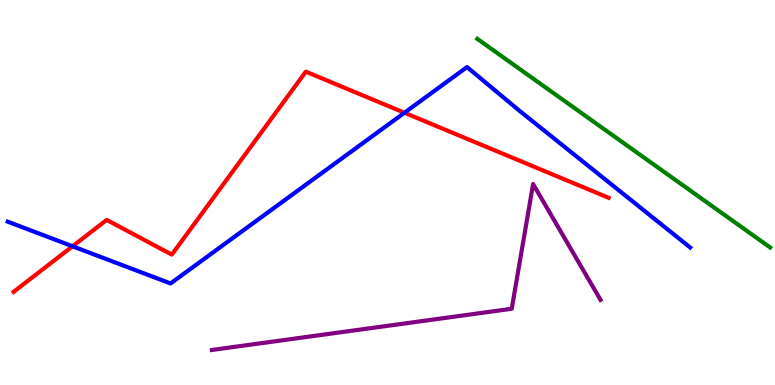[{'lines': ['blue', 'red'], 'intersections': [{'x': 0.936, 'y': 3.6}, {'x': 5.22, 'y': 7.07}]}, {'lines': ['green', 'red'], 'intersections': []}, {'lines': ['purple', 'red'], 'intersections': []}, {'lines': ['blue', 'green'], 'intersections': []}, {'lines': ['blue', 'purple'], 'intersections': []}, {'lines': ['green', 'purple'], 'intersections': []}]